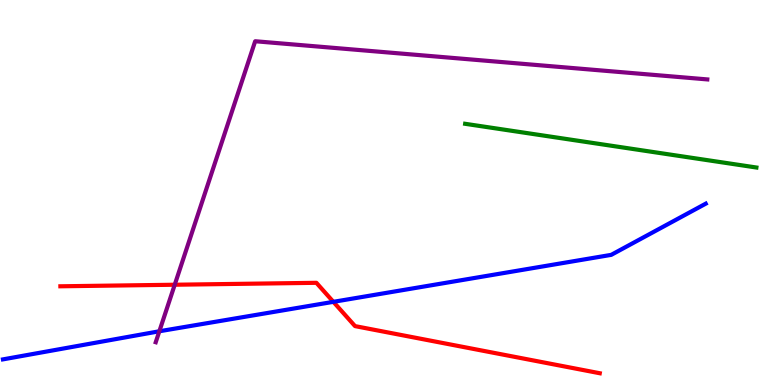[{'lines': ['blue', 'red'], 'intersections': [{'x': 4.3, 'y': 2.16}]}, {'lines': ['green', 'red'], 'intersections': []}, {'lines': ['purple', 'red'], 'intersections': [{'x': 2.25, 'y': 2.6}]}, {'lines': ['blue', 'green'], 'intersections': []}, {'lines': ['blue', 'purple'], 'intersections': [{'x': 2.06, 'y': 1.4}]}, {'lines': ['green', 'purple'], 'intersections': []}]